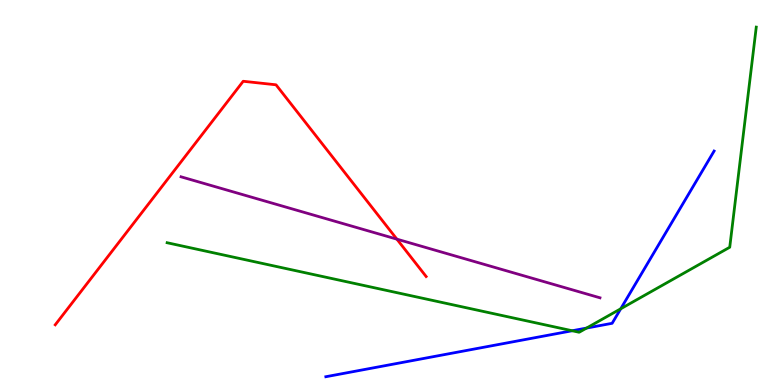[{'lines': ['blue', 'red'], 'intersections': []}, {'lines': ['green', 'red'], 'intersections': []}, {'lines': ['purple', 'red'], 'intersections': [{'x': 5.12, 'y': 3.79}]}, {'lines': ['blue', 'green'], 'intersections': [{'x': 7.38, 'y': 1.41}, {'x': 7.57, 'y': 1.48}, {'x': 8.01, 'y': 1.98}]}, {'lines': ['blue', 'purple'], 'intersections': []}, {'lines': ['green', 'purple'], 'intersections': []}]